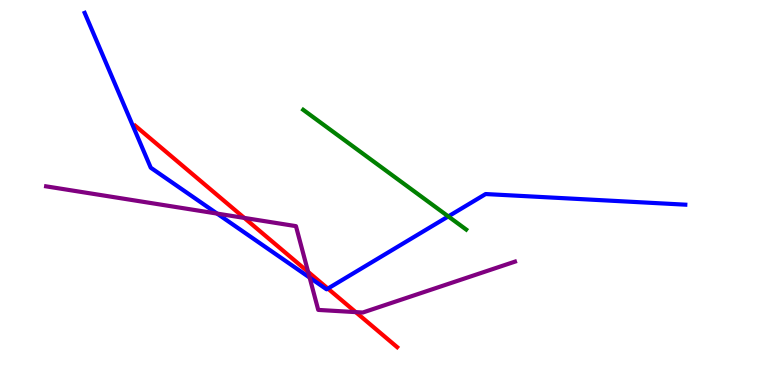[{'lines': ['blue', 'red'], 'intersections': [{'x': 4.23, 'y': 2.5}]}, {'lines': ['green', 'red'], 'intersections': []}, {'lines': ['purple', 'red'], 'intersections': [{'x': 3.15, 'y': 4.34}, {'x': 3.98, 'y': 2.94}, {'x': 4.59, 'y': 1.89}]}, {'lines': ['blue', 'green'], 'intersections': [{'x': 5.78, 'y': 4.38}]}, {'lines': ['blue', 'purple'], 'intersections': [{'x': 2.8, 'y': 4.45}, {'x': 4.0, 'y': 2.79}]}, {'lines': ['green', 'purple'], 'intersections': []}]